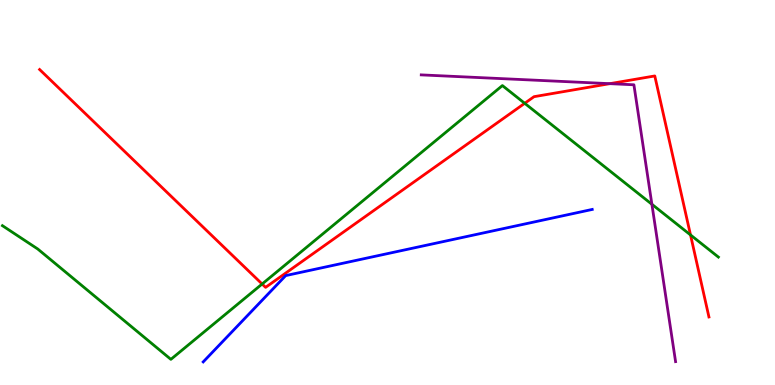[{'lines': ['blue', 'red'], 'intersections': []}, {'lines': ['green', 'red'], 'intersections': [{'x': 3.38, 'y': 2.62}, {'x': 6.77, 'y': 7.32}, {'x': 8.91, 'y': 3.9}]}, {'lines': ['purple', 'red'], 'intersections': [{'x': 7.87, 'y': 7.83}]}, {'lines': ['blue', 'green'], 'intersections': []}, {'lines': ['blue', 'purple'], 'intersections': []}, {'lines': ['green', 'purple'], 'intersections': [{'x': 8.41, 'y': 4.69}]}]